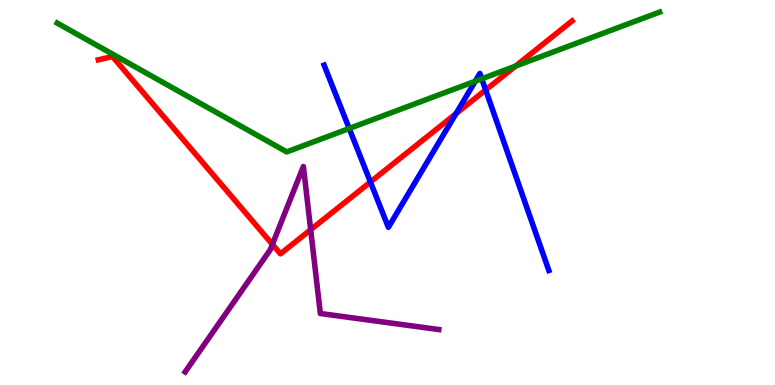[{'lines': ['blue', 'red'], 'intersections': [{'x': 4.78, 'y': 5.27}, {'x': 5.88, 'y': 7.05}, {'x': 6.27, 'y': 7.66}]}, {'lines': ['green', 'red'], 'intersections': [{'x': 6.65, 'y': 8.28}]}, {'lines': ['purple', 'red'], 'intersections': [{'x': 3.51, 'y': 3.65}, {'x': 4.01, 'y': 4.03}]}, {'lines': ['blue', 'green'], 'intersections': [{'x': 4.51, 'y': 6.66}, {'x': 6.13, 'y': 7.89}, {'x': 6.22, 'y': 7.95}]}, {'lines': ['blue', 'purple'], 'intersections': []}, {'lines': ['green', 'purple'], 'intersections': []}]